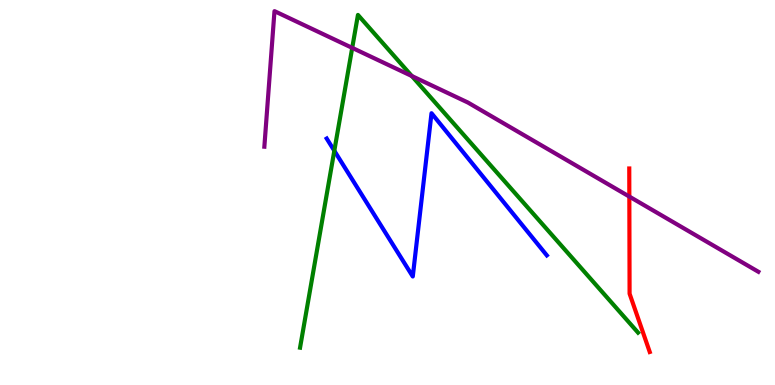[{'lines': ['blue', 'red'], 'intersections': []}, {'lines': ['green', 'red'], 'intersections': []}, {'lines': ['purple', 'red'], 'intersections': [{'x': 8.12, 'y': 4.89}]}, {'lines': ['blue', 'green'], 'intersections': [{'x': 4.31, 'y': 6.08}]}, {'lines': ['blue', 'purple'], 'intersections': []}, {'lines': ['green', 'purple'], 'intersections': [{'x': 4.54, 'y': 8.76}, {'x': 5.31, 'y': 8.03}]}]